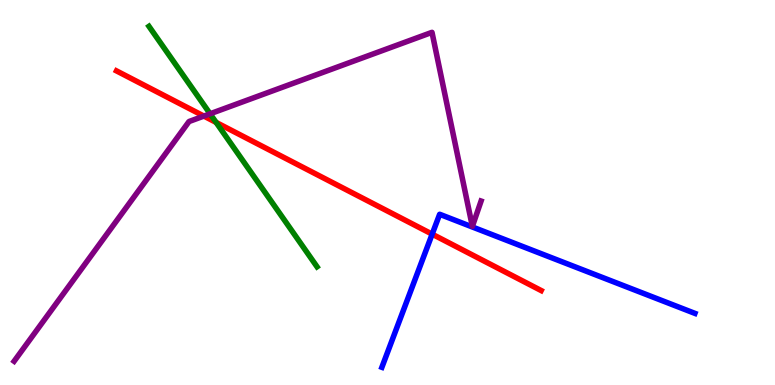[{'lines': ['blue', 'red'], 'intersections': [{'x': 5.58, 'y': 3.92}]}, {'lines': ['green', 'red'], 'intersections': [{'x': 2.79, 'y': 6.82}]}, {'lines': ['purple', 'red'], 'intersections': [{'x': 2.63, 'y': 6.98}]}, {'lines': ['blue', 'green'], 'intersections': []}, {'lines': ['blue', 'purple'], 'intersections': []}, {'lines': ['green', 'purple'], 'intersections': [{'x': 2.71, 'y': 7.04}]}]